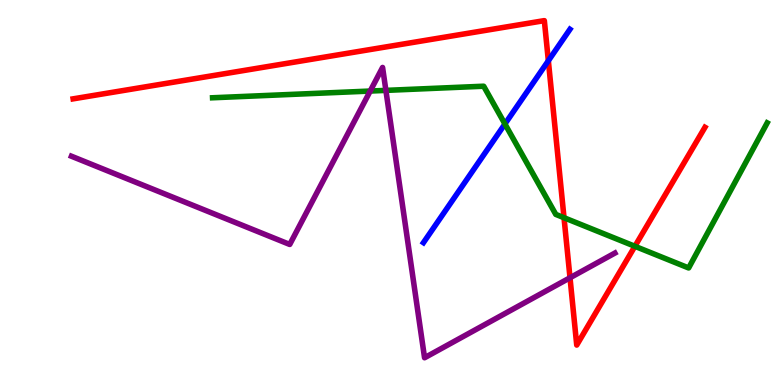[{'lines': ['blue', 'red'], 'intersections': [{'x': 7.08, 'y': 8.42}]}, {'lines': ['green', 'red'], 'intersections': [{'x': 7.28, 'y': 4.35}, {'x': 8.19, 'y': 3.6}]}, {'lines': ['purple', 'red'], 'intersections': [{'x': 7.35, 'y': 2.79}]}, {'lines': ['blue', 'green'], 'intersections': [{'x': 6.52, 'y': 6.78}]}, {'lines': ['blue', 'purple'], 'intersections': []}, {'lines': ['green', 'purple'], 'intersections': [{'x': 4.78, 'y': 7.64}, {'x': 4.98, 'y': 7.65}]}]